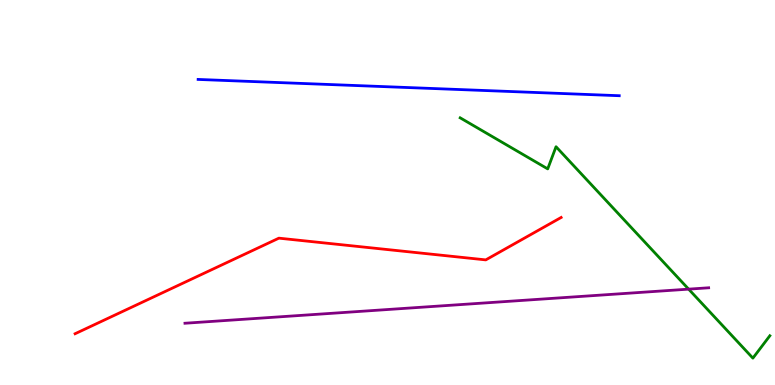[{'lines': ['blue', 'red'], 'intersections': []}, {'lines': ['green', 'red'], 'intersections': []}, {'lines': ['purple', 'red'], 'intersections': []}, {'lines': ['blue', 'green'], 'intersections': []}, {'lines': ['blue', 'purple'], 'intersections': []}, {'lines': ['green', 'purple'], 'intersections': [{'x': 8.89, 'y': 2.49}]}]